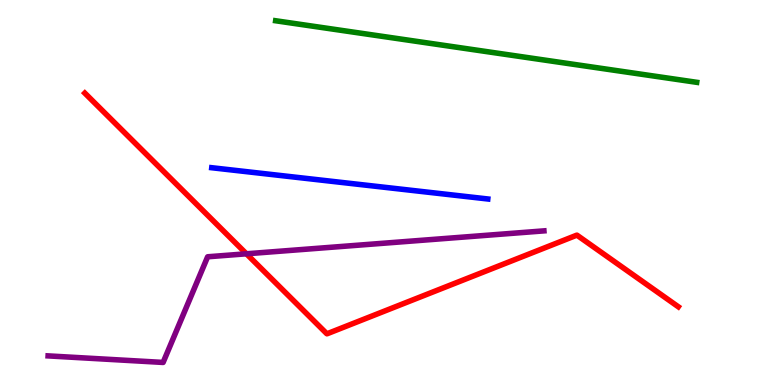[{'lines': ['blue', 'red'], 'intersections': []}, {'lines': ['green', 'red'], 'intersections': []}, {'lines': ['purple', 'red'], 'intersections': [{'x': 3.18, 'y': 3.41}]}, {'lines': ['blue', 'green'], 'intersections': []}, {'lines': ['blue', 'purple'], 'intersections': []}, {'lines': ['green', 'purple'], 'intersections': []}]